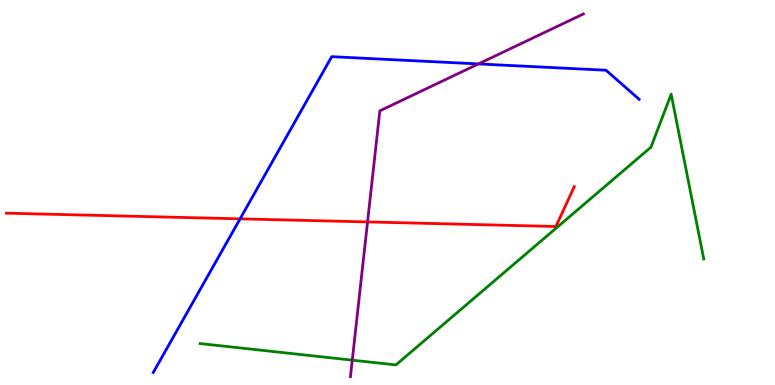[{'lines': ['blue', 'red'], 'intersections': [{'x': 3.1, 'y': 4.32}]}, {'lines': ['green', 'red'], 'intersections': []}, {'lines': ['purple', 'red'], 'intersections': [{'x': 4.74, 'y': 4.24}]}, {'lines': ['blue', 'green'], 'intersections': []}, {'lines': ['blue', 'purple'], 'intersections': [{'x': 6.17, 'y': 8.34}]}, {'lines': ['green', 'purple'], 'intersections': [{'x': 4.55, 'y': 0.645}]}]